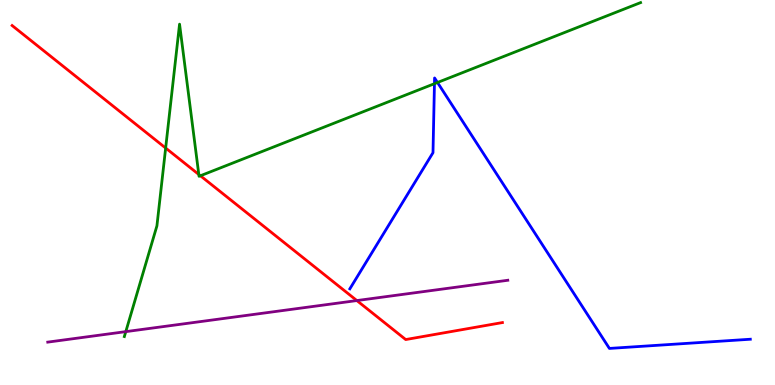[{'lines': ['blue', 'red'], 'intersections': []}, {'lines': ['green', 'red'], 'intersections': [{'x': 2.14, 'y': 6.16}, {'x': 2.57, 'y': 5.47}, {'x': 2.59, 'y': 5.43}]}, {'lines': ['purple', 'red'], 'intersections': [{'x': 4.6, 'y': 2.19}]}, {'lines': ['blue', 'green'], 'intersections': [{'x': 5.61, 'y': 7.83}, {'x': 5.65, 'y': 7.86}]}, {'lines': ['blue', 'purple'], 'intersections': []}, {'lines': ['green', 'purple'], 'intersections': [{'x': 1.62, 'y': 1.39}]}]